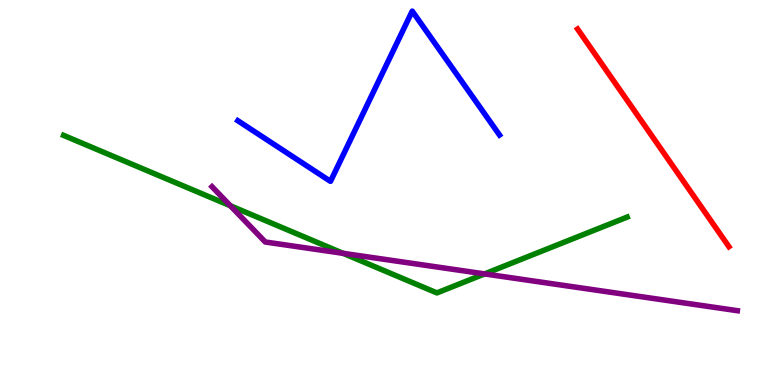[{'lines': ['blue', 'red'], 'intersections': []}, {'lines': ['green', 'red'], 'intersections': []}, {'lines': ['purple', 'red'], 'intersections': []}, {'lines': ['blue', 'green'], 'intersections': []}, {'lines': ['blue', 'purple'], 'intersections': []}, {'lines': ['green', 'purple'], 'intersections': [{'x': 2.97, 'y': 4.66}, {'x': 4.43, 'y': 3.42}, {'x': 6.25, 'y': 2.89}]}]